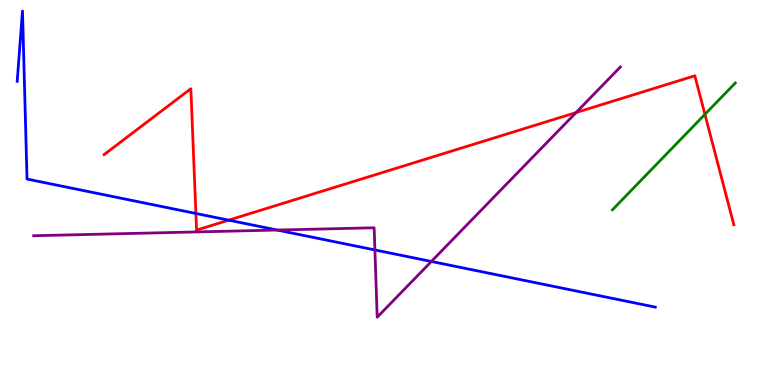[{'lines': ['blue', 'red'], 'intersections': [{'x': 2.53, 'y': 4.46}, {'x': 2.95, 'y': 4.28}]}, {'lines': ['green', 'red'], 'intersections': [{'x': 9.1, 'y': 7.03}]}, {'lines': ['purple', 'red'], 'intersections': [{'x': 7.43, 'y': 7.08}]}, {'lines': ['blue', 'green'], 'intersections': []}, {'lines': ['blue', 'purple'], 'intersections': [{'x': 3.58, 'y': 4.02}, {'x': 4.84, 'y': 3.51}, {'x': 5.57, 'y': 3.21}]}, {'lines': ['green', 'purple'], 'intersections': []}]